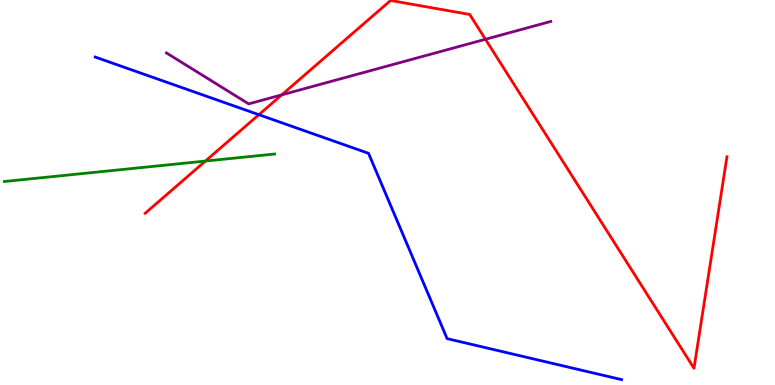[{'lines': ['blue', 'red'], 'intersections': [{'x': 3.34, 'y': 7.02}]}, {'lines': ['green', 'red'], 'intersections': [{'x': 2.65, 'y': 5.82}]}, {'lines': ['purple', 'red'], 'intersections': [{'x': 3.64, 'y': 7.54}, {'x': 6.26, 'y': 8.98}]}, {'lines': ['blue', 'green'], 'intersections': []}, {'lines': ['blue', 'purple'], 'intersections': []}, {'lines': ['green', 'purple'], 'intersections': []}]